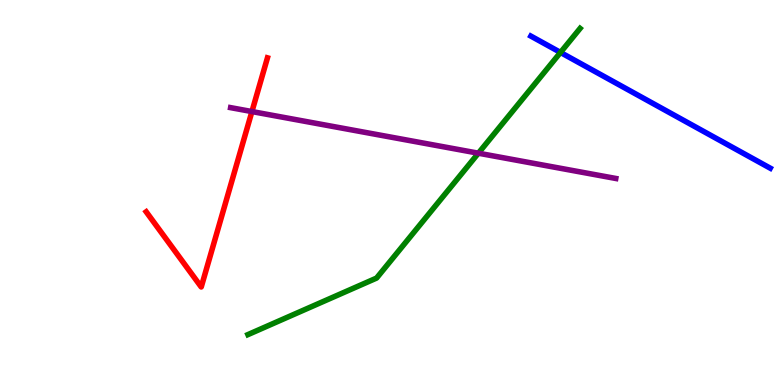[{'lines': ['blue', 'red'], 'intersections': []}, {'lines': ['green', 'red'], 'intersections': []}, {'lines': ['purple', 'red'], 'intersections': [{'x': 3.25, 'y': 7.1}]}, {'lines': ['blue', 'green'], 'intersections': [{'x': 7.23, 'y': 8.64}]}, {'lines': ['blue', 'purple'], 'intersections': []}, {'lines': ['green', 'purple'], 'intersections': [{'x': 6.17, 'y': 6.02}]}]